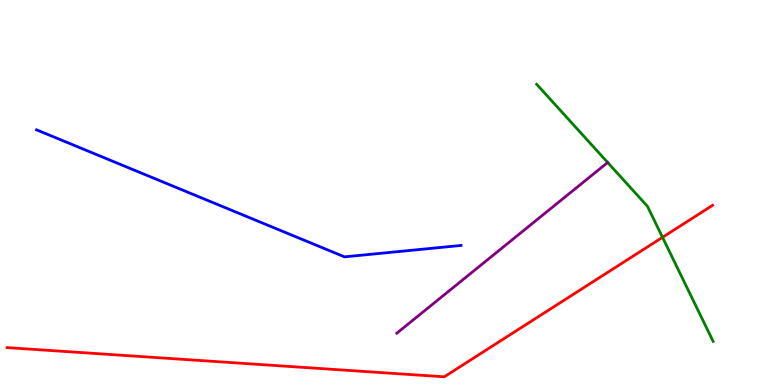[{'lines': ['blue', 'red'], 'intersections': []}, {'lines': ['green', 'red'], 'intersections': [{'x': 8.55, 'y': 3.84}]}, {'lines': ['purple', 'red'], 'intersections': []}, {'lines': ['blue', 'green'], 'intersections': []}, {'lines': ['blue', 'purple'], 'intersections': []}, {'lines': ['green', 'purple'], 'intersections': []}]